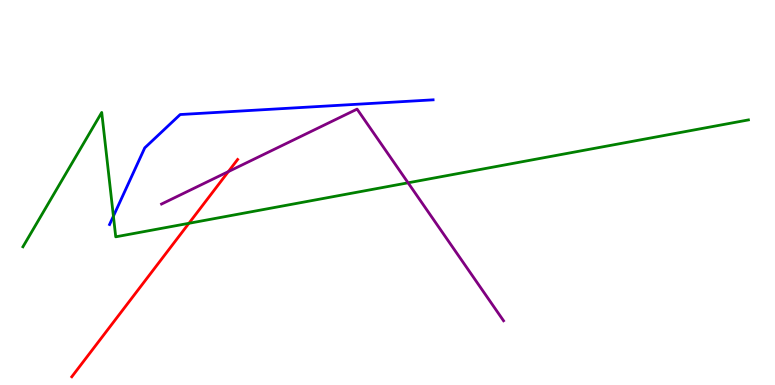[{'lines': ['blue', 'red'], 'intersections': []}, {'lines': ['green', 'red'], 'intersections': [{'x': 2.44, 'y': 4.2}]}, {'lines': ['purple', 'red'], 'intersections': [{'x': 2.95, 'y': 5.54}]}, {'lines': ['blue', 'green'], 'intersections': [{'x': 1.46, 'y': 4.39}]}, {'lines': ['blue', 'purple'], 'intersections': []}, {'lines': ['green', 'purple'], 'intersections': [{'x': 5.27, 'y': 5.25}]}]